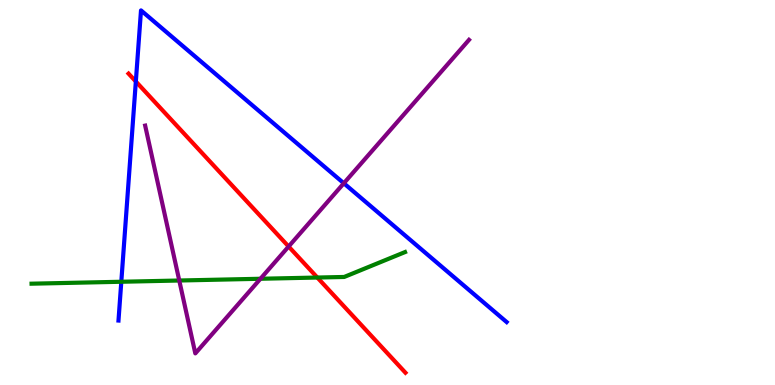[{'lines': ['blue', 'red'], 'intersections': [{'x': 1.75, 'y': 7.88}]}, {'lines': ['green', 'red'], 'intersections': [{'x': 4.09, 'y': 2.79}]}, {'lines': ['purple', 'red'], 'intersections': [{'x': 3.72, 'y': 3.6}]}, {'lines': ['blue', 'green'], 'intersections': [{'x': 1.57, 'y': 2.68}]}, {'lines': ['blue', 'purple'], 'intersections': [{'x': 4.44, 'y': 5.24}]}, {'lines': ['green', 'purple'], 'intersections': [{'x': 2.31, 'y': 2.71}, {'x': 3.36, 'y': 2.76}]}]